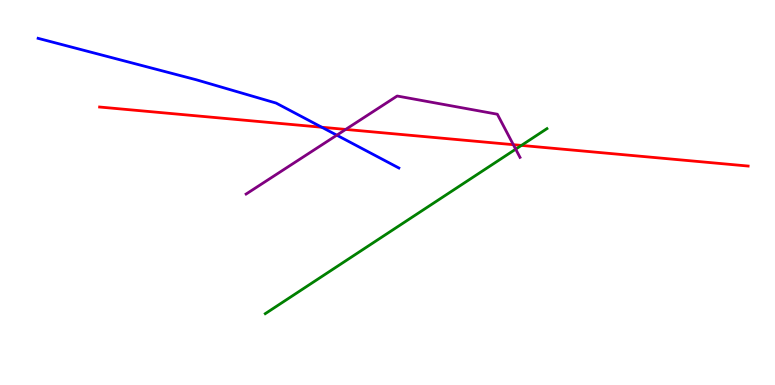[{'lines': ['blue', 'red'], 'intersections': [{'x': 4.15, 'y': 6.69}]}, {'lines': ['green', 'red'], 'intersections': [{'x': 6.73, 'y': 6.22}]}, {'lines': ['purple', 'red'], 'intersections': [{'x': 4.46, 'y': 6.64}, {'x': 6.62, 'y': 6.24}]}, {'lines': ['blue', 'green'], 'intersections': []}, {'lines': ['blue', 'purple'], 'intersections': [{'x': 4.35, 'y': 6.49}]}, {'lines': ['green', 'purple'], 'intersections': [{'x': 6.65, 'y': 6.13}]}]